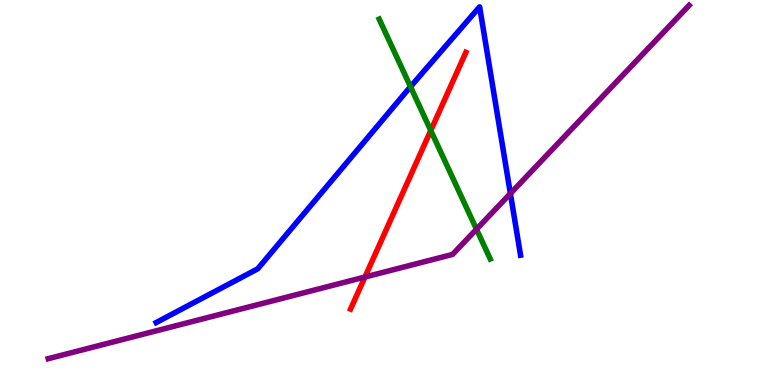[{'lines': ['blue', 'red'], 'intersections': []}, {'lines': ['green', 'red'], 'intersections': [{'x': 5.56, 'y': 6.61}]}, {'lines': ['purple', 'red'], 'intersections': [{'x': 4.71, 'y': 2.8}]}, {'lines': ['blue', 'green'], 'intersections': [{'x': 5.3, 'y': 7.75}]}, {'lines': ['blue', 'purple'], 'intersections': [{'x': 6.59, 'y': 4.97}]}, {'lines': ['green', 'purple'], 'intersections': [{'x': 6.15, 'y': 4.05}]}]